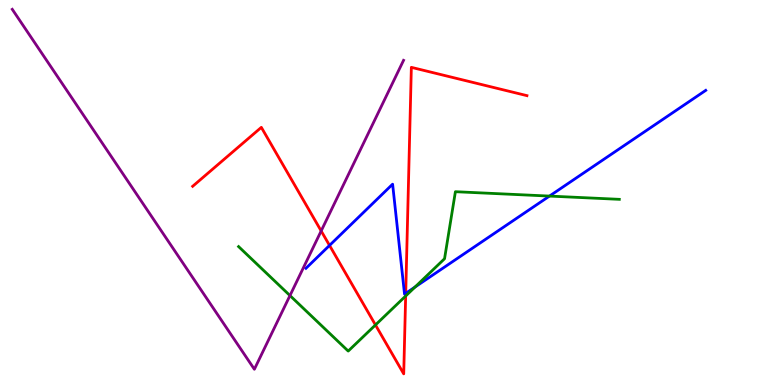[{'lines': ['blue', 'red'], 'intersections': [{'x': 4.25, 'y': 3.63}, {'x': 5.24, 'y': 2.38}]}, {'lines': ['green', 'red'], 'intersections': [{'x': 4.84, 'y': 1.56}, {'x': 5.23, 'y': 2.31}]}, {'lines': ['purple', 'red'], 'intersections': [{'x': 4.14, 'y': 4.0}]}, {'lines': ['blue', 'green'], 'intersections': [{'x': 5.36, 'y': 2.54}, {'x': 7.09, 'y': 4.91}]}, {'lines': ['blue', 'purple'], 'intersections': []}, {'lines': ['green', 'purple'], 'intersections': [{'x': 3.74, 'y': 2.32}]}]